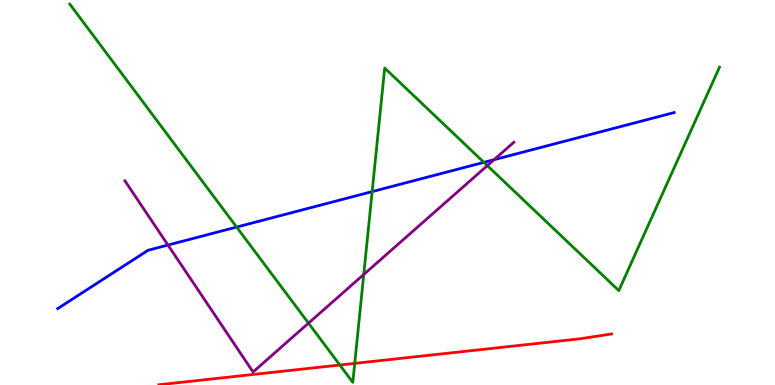[{'lines': ['blue', 'red'], 'intersections': []}, {'lines': ['green', 'red'], 'intersections': [{'x': 4.38, 'y': 0.519}, {'x': 4.58, 'y': 0.562}]}, {'lines': ['purple', 'red'], 'intersections': []}, {'lines': ['blue', 'green'], 'intersections': [{'x': 3.05, 'y': 4.1}, {'x': 4.8, 'y': 5.02}, {'x': 6.24, 'y': 5.78}]}, {'lines': ['blue', 'purple'], 'intersections': [{'x': 2.17, 'y': 3.64}, {'x': 6.37, 'y': 5.85}]}, {'lines': ['green', 'purple'], 'intersections': [{'x': 3.98, 'y': 1.61}, {'x': 4.69, 'y': 2.87}, {'x': 6.29, 'y': 5.7}]}]